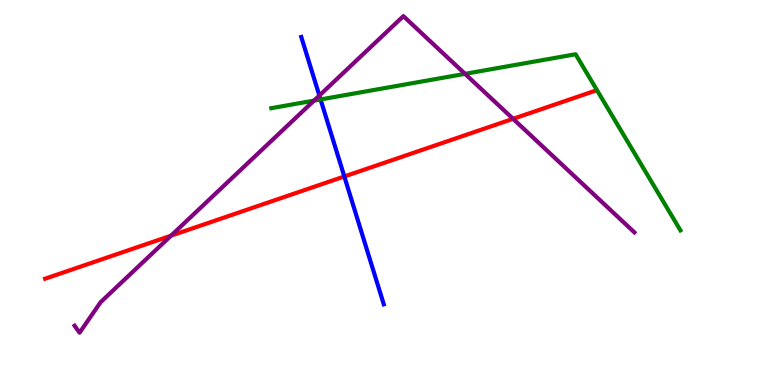[{'lines': ['blue', 'red'], 'intersections': [{'x': 4.44, 'y': 5.42}]}, {'lines': ['green', 'red'], 'intersections': []}, {'lines': ['purple', 'red'], 'intersections': [{'x': 2.21, 'y': 3.88}, {'x': 6.62, 'y': 6.91}]}, {'lines': ['blue', 'green'], 'intersections': [{'x': 4.14, 'y': 7.42}]}, {'lines': ['blue', 'purple'], 'intersections': [{'x': 4.12, 'y': 7.52}]}, {'lines': ['green', 'purple'], 'intersections': [{'x': 4.05, 'y': 7.39}, {'x': 6.0, 'y': 8.08}]}]